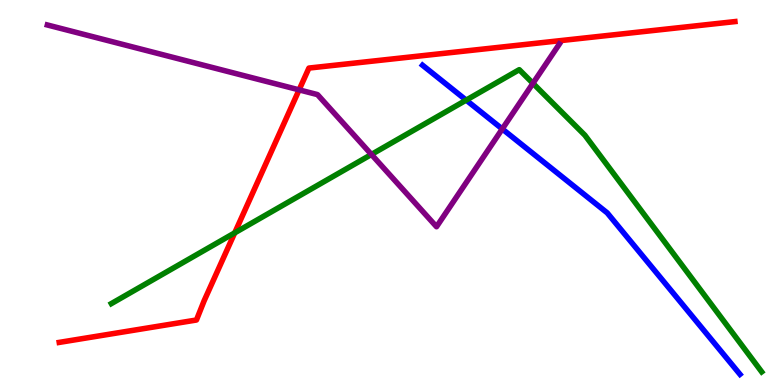[{'lines': ['blue', 'red'], 'intersections': []}, {'lines': ['green', 'red'], 'intersections': [{'x': 3.03, 'y': 3.95}]}, {'lines': ['purple', 'red'], 'intersections': [{'x': 3.86, 'y': 7.67}]}, {'lines': ['blue', 'green'], 'intersections': [{'x': 6.02, 'y': 7.4}]}, {'lines': ['blue', 'purple'], 'intersections': [{'x': 6.48, 'y': 6.65}]}, {'lines': ['green', 'purple'], 'intersections': [{'x': 4.79, 'y': 5.99}, {'x': 6.88, 'y': 7.84}]}]